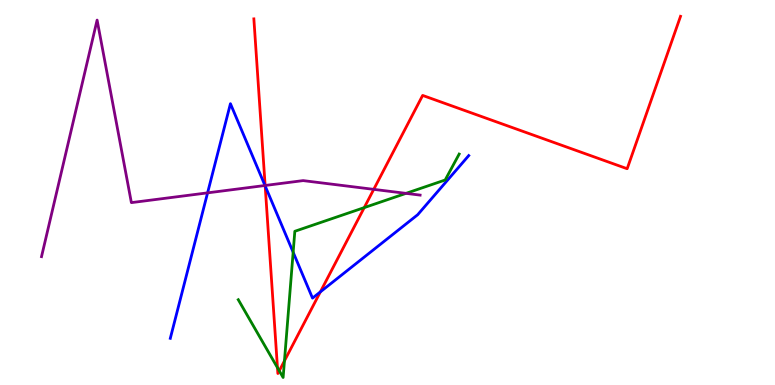[{'lines': ['blue', 'red'], 'intersections': [{'x': 3.42, 'y': 5.17}, {'x': 4.13, 'y': 2.42}]}, {'lines': ['green', 'red'], 'intersections': [{'x': 3.58, 'y': 0.45}, {'x': 3.6, 'y': 0.369}, {'x': 3.67, 'y': 0.627}, {'x': 4.7, 'y': 4.61}]}, {'lines': ['purple', 'red'], 'intersections': [{'x': 3.42, 'y': 5.18}, {'x': 4.82, 'y': 5.08}]}, {'lines': ['blue', 'green'], 'intersections': [{'x': 3.78, 'y': 3.45}]}, {'lines': ['blue', 'purple'], 'intersections': [{'x': 2.68, 'y': 4.99}, {'x': 3.42, 'y': 5.18}]}, {'lines': ['green', 'purple'], 'intersections': [{'x': 5.24, 'y': 4.98}]}]